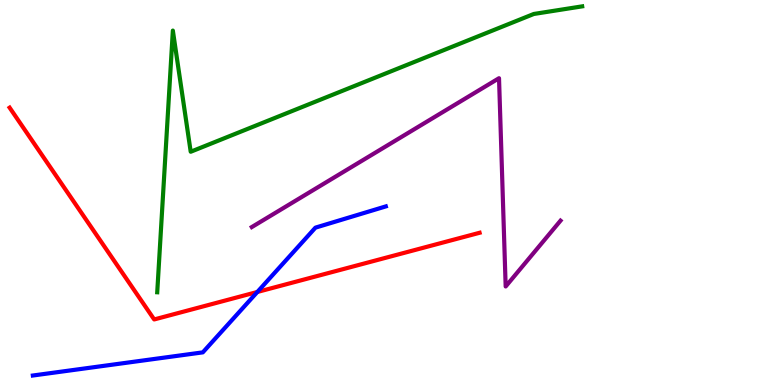[{'lines': ['blue', 'red'], 'intersections': [{'x': 3.32, 'y': 2.42}]}, {'lines': ['green', 'red'], 'intersections': []}, {'lines': ['purple', 'red'], 'intersections': []}, {'lines': ['blue', 'green'], 'intersections': []}, {'lines': ['blue', 'purple'], 'intersections': []}, {'lines': ['green', 'purple'], 'intersections': []}]